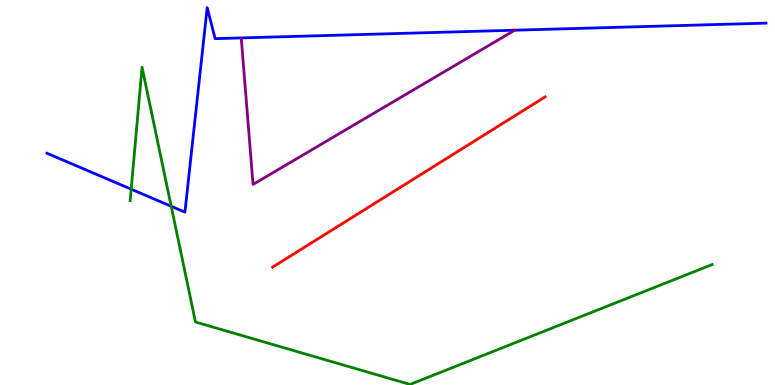[{'lines': ['blue', 'red'], 'intersections': []}, {'lines': ['green', 'red'], 'intersections': []}, {'lines': ['purple', 'red'], 'intersections': []}, {'lines': ['blue', 'green'], 'intersections': [{'x': 1.69, 'y': 5.09}, {'x': 2.21, 'y': 4.64}]}, {'lines': ['blue', 'purple'], 'intersections': []}, {'lines': ['green', 'purple'], 'intersections': []}]